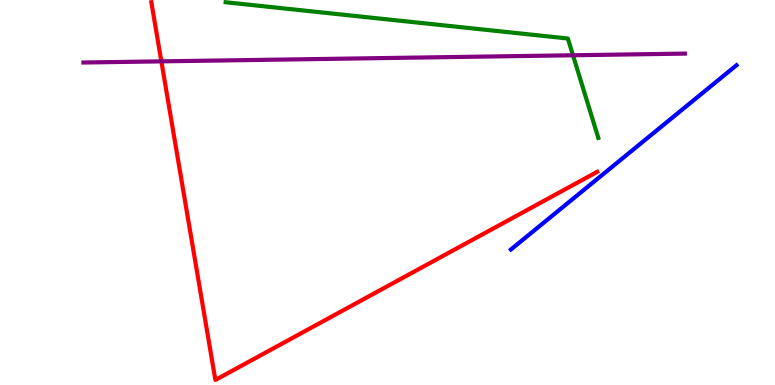[{'lines': ['blue', 'red'], 'intersections': []}, {'lines': ['green', 'red'], 'intersections': []}, {'lines': ['purple', 'red'], 'intersections': [{'x': 2.08, 'y': 8.41}]}, {'lines': ['blue', 'green'], 'intersections': []}, {'lines': ['blue', 'purple'], 'intersections': []}, {'lines': ['green', 'purple'], 'intersections': [{'x': 7.39, 'y': 8.56}]}]